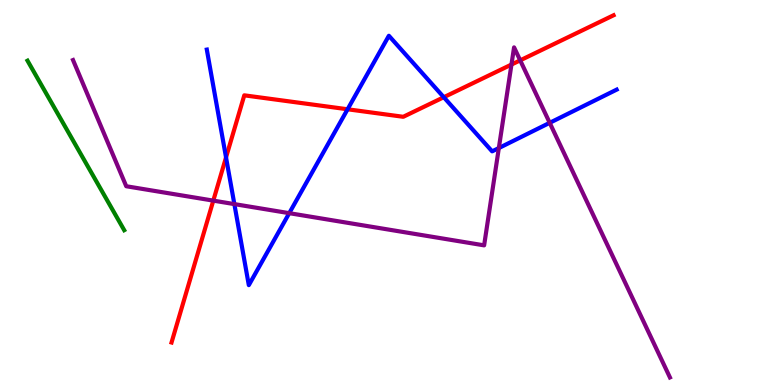[{'lines': ['blue', 'red'], 'intersections': [{'x': 2.92, 'y': 5.91}, {'x': 4.48, 'y': 7.16}, {'x': 5.73, 'y': 7.47}]}, {'lines': ['green', 'red'], 'intersections': []}, {'lines': ['purple', 'red'], 'intersections': [{'x': 2.75, 'y': 4.79}, {'x': 6.6, 'y': 8.32}, {'x': 6.71, 'y': 8.43}]}, {'lines': ['blue', 'green'], 'intersections': []}, {'lines': ['blue', 'purple'], 'intersections': [{'x': 3.02, 'y': 4.7}, {'x': 3.73, 'y': 4.46}, {'x': 6.44, 'y': 6.15}, {'x': 7.09, 'y': 6.81}]}, {'lines': ['green', 'purple'], 'intersections': []}]